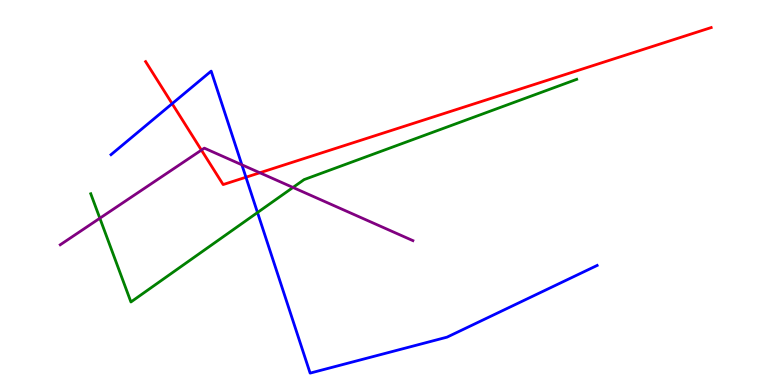[{'lines': ['blue', 'red'], 'intersections': [{'x': 2.22, 'y': 7.31}, {'x': 3.17, 'y': 5.4}]}, {'lines': ['green', 'red'], 'intersections': []}, {'lines': ['purple', 'red'], 'intersections': [{'x': 2.6, 'y': 6.1}, {'x': 3.35, 'y': 5.51}]}, {'lines': ['blue', 'green'], 'intersections': [{'x': 3.32, 'y': 4.48}]}, {'lines': ['blue', 'purple'], 'intersections': [{'x': 3.12, 'y': 5.72}]}, {'lines': ['green', 'purple'], 'intersections': [{'x': 1.29, 'y': 4.33}, {'x': 3.78, 'y': 5.13}]}]